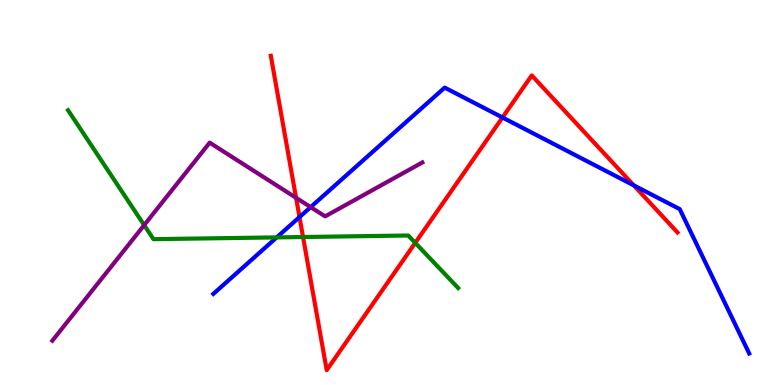[{'lines': ['blue', 'red'], 'intersections': [{'x': 3.86, 'y': 4.36}, {'x': 6.48, 'y': 6.95}, {'x': 8.18, 'y': 5.19}]}, {'lines': ['green', 'red'], 'intersections': [{'x': 3.91, 'y': 3.84}, {'x': 5.36, 'y': 3.69}]}, {'lines': ['purple', 'red'], 'intersections': [{'x': 3.82, 'y': 4.86}]}, {'lines': ['blue', 'green'], 'intersections': [{'x': 3.57, 'y': 3.83}]}, {'lines': ['blue', 'purple'], 'intersections': [{'x': 4.01, 'y': 4.62}]}, {'lines': ['green', 'purple'], 'intersections': [{'x': 1.86, 'y': 4.15}]}]